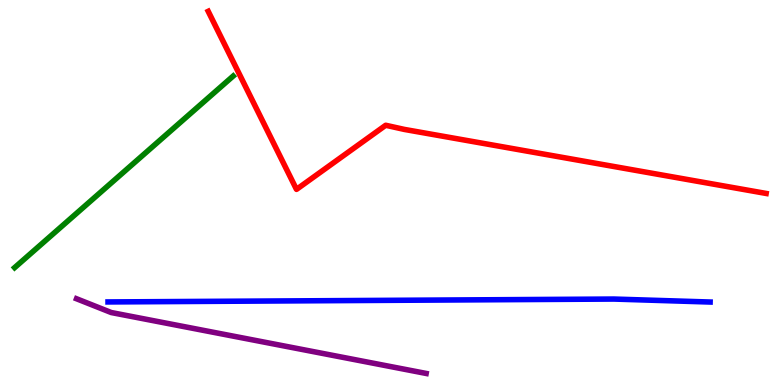[{'lines': ['blue', 'red'], 'intersections': []}, {'lines': ['green', 'red'], 'intersections': []}, {'lines': ['purple', 'red'], 'intersections': []}, {'lines': ['blue', 'green'], 'intersections': []}, {'lines': ['blue', 'purple'], 'intersections': []}, {'lines': ['green', 'purple'], 'intersections': []}]